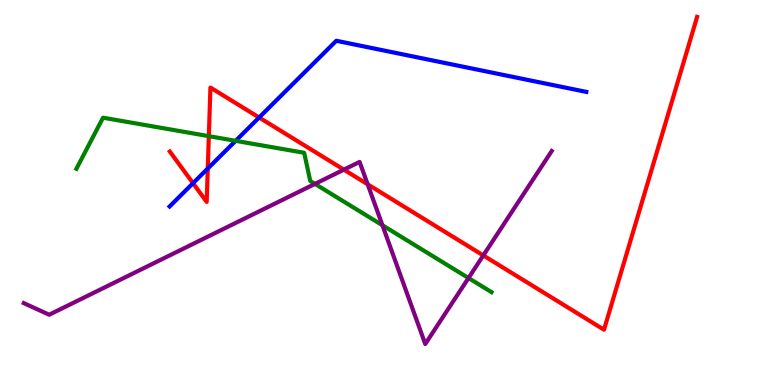[{'lines': ['blue', 'red'], 'intersections': [{'x': 2.49, 'y': 5.24}, {'x': 2.68, 'y': 5.62}, {'x': 3.34, 'y': 6.95}]}, {'lines': ['green', 'red'], 'intersections': [{'x': 2.69, 'y': 6.46}]}, {'lines': ['purple', 'red'], 'intersections': [{'x': 4.44, 'y': 5.59}, {'x': 4.74, 'y': 5.21}, {'x': 6.24, 'y': 3.37}]}, {'lines': ['blue', 'green'], 'intersections': [{'x': 3.04, 'y': 6.34}]}, {'lines': ['blue', 'purple'], 'intersections': []}, {'lines': ['green', 'purple'], 'intersections': [{'x': 4.06, 'y': 5.22}, {'x': 4.93, 'y': 4.15}, {'x': 6.05, 'y': 2.78}]}]